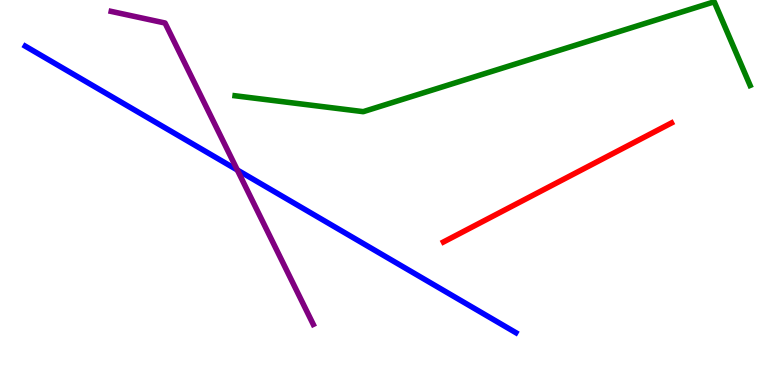[{'lines': ['blue', 'red'], 'intersections': []}, {'lines': ['green', 'red'], 'intersections': []}, {'lines': ['purple', 'red'], 'intersections': []}, {'lines': ['blue', 'green'], 'intersections': []}, {'lines': ['blue', 'purple'], 'intersections': [{'x': 3.06, 'y': 5.58}]}, {'lines': ['green', 'purple'], 'intersections': []}]